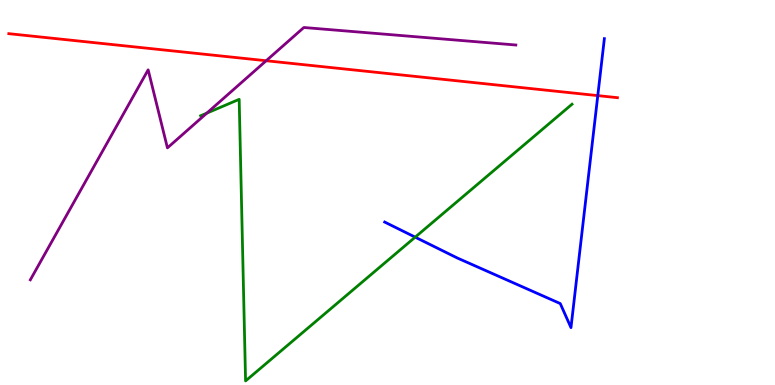[{'lines': ['blue', 'red'], 'intersections': [{'x': 7.71, 'y': 7.52}]}, {'lines': ['green', 'red'], 'intersections': []}, {'lines': ['purple', 'red'], 'intersections': [{'x': 3.43, 'y': 8.42}]}, {'lines': ['blue', 'green'], 'intersections': [{'x': 5.36, 'y': 3.84}]}, {'lines': ['blue', 'purple'], 'intersections': []}, {'lines': ['green', 'purple'], 'intersections': [{'x': 2.67, 'y': 7.06}]}]